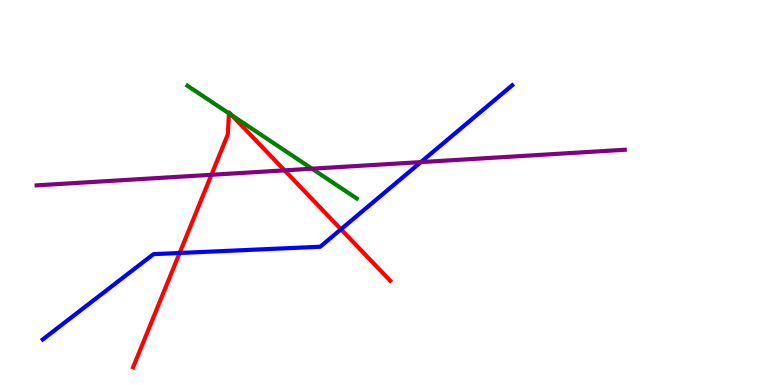[{'lines': ['blue', 'red'], 'intersections': [{'x': 2.32, 'y': 3.43}, {'x': 4.4, 'y': 4.04}]}, {'lines': ['green', 'red'], 'intersections': [{'x': 2.95, 'y': 7.05}, {'x': 2.99, 'y': 7.01}]}, {'lines': ['purple', 'red'], 'intersections': [{'x': 2.73, 'y': 5.46}, {'x': 3.67, 'y': 5.58}]}, {'lines': ['blue', 'green'], 'intersections': []}, {'lines': ['blue', 'purple'], 'intersections': [{'x': 5.43, 'y': 5.79}]}, {'lines': ['green', 'purple'], 'intersections': [{'x': 4.03, 'y': 5.62}]}]